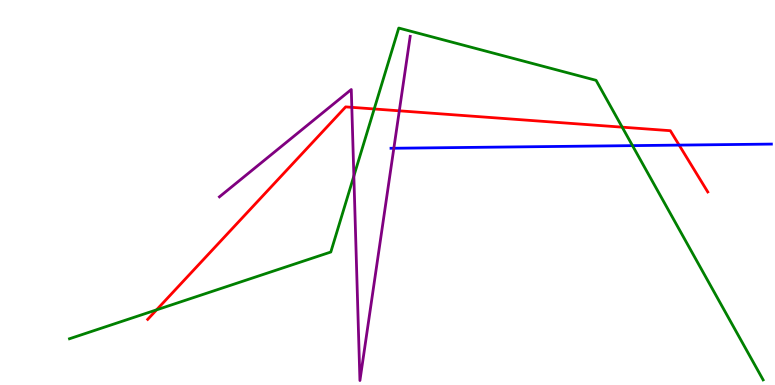[{'lines': ['blue', 'red'], 'intersections': [{'x': 8.76, 'y': 6.23}]}, {'lines': ['green', 'red'], 'intersections': [{'x': 2.02, 'y': 1.95}, {'x': 4.83, 'y': 7.17}, {'x': 8.03, 'y': 6.7}]}, {'lines': ['purple', 'red'], 'intersections': [{'x': 4.54, 'y': 7.21}, {'x': 5.15, 'y': 7.12}]}, {'lines': ['blue', 'green'], 'intersections': [{'x': 8.16, 'y': 6.22}]}, {'lines': ['blue', 'purple'], 'intersections': [{'x': 5.08, 'y': 6.15}]}, {'lines': ['green', 'purple'], 'intersections': [{'x': 4.57, 'y': 5.43}]}]